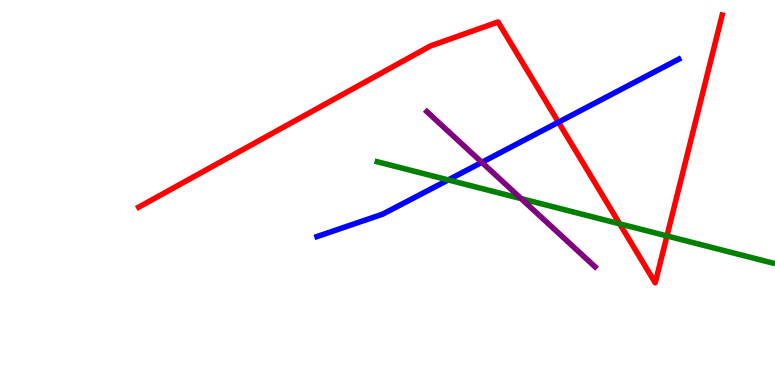[{'lines': ['blue', 'red'], 'intersections': [{'x': 7.21, 'y': 6.83}]}, {'lines': ['green', 'red'], 'intersections': [{'x': 8.0, 'y': 4.19}, {'x': 8.61, 'y': 3.87}]}, {'lines': ['purple', 'red'], 'intersections': []}, {'lines': ['blue', 'green'], 'intersections': [{'x': 5.78, 'y': 5.33}]}, {'lines': ['blue', 'purple'], 'intersections': [{'x': 6.22, 'y': 5.78}]}, {'lines': ['green', 'purple'], 'intersections': [{'x': 6.72, 'y': 4.84}]}]